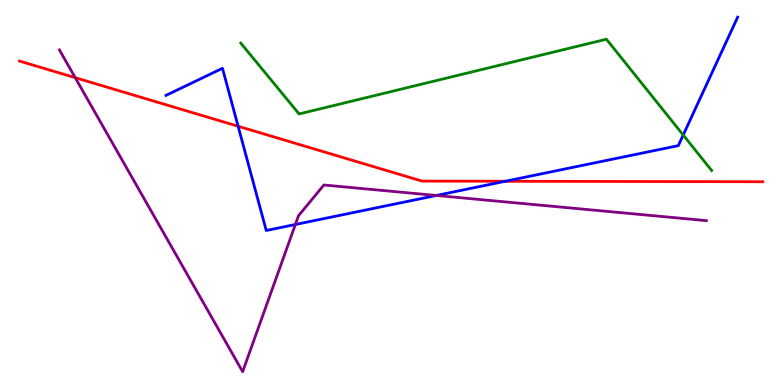[{'lines': ['blue', 'red'], 'intersections': [{'x': 3.07, 'y': 6.72}, {'x': 6.52, 'y': 5.29}]}, {'lines': ['green', 'red'], 'intersections': []}, {'lines': ['purple', 'red'], 'intersections': [{'x': 0.971, 'y': 7.98}]}, {'lines': ['blue', 'green'], 'intersections': [{'x': 8.82, 'y': 6.49}]}, {'lines': ['blue', 'purple'], 'intersections': [{'x': 3.81, 'y': 4.17}, {'x': 5.63, 'y': 4.92}]}, {'lines': ['green', 'purple'], 'intersections': []}]